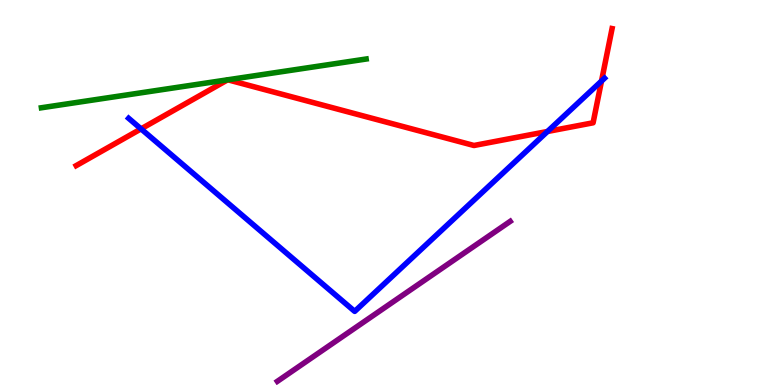[{'lines': ['blue', 'red'], 'intersections': [{'x': 1.82, 'y': 6.65}, {'x': 7.06, 'y': 6.58}, {'x': 7.76, 'y': 7.89}]}, {'lines': ['green', 'red'], 'intersections': [{'x': 2.94, 'y': 7.93}, {'x': 2.94, 'y': 7.93}]}, {'lines': ['purple', 'red'], 'intersections': []}, {'lines': ['blue', 'green'], 'intersections': []}, {'lines': ['blue', 'purple'], 'intersections': []}, {'lines': ['green', 'purple'], 'intersections': []}]